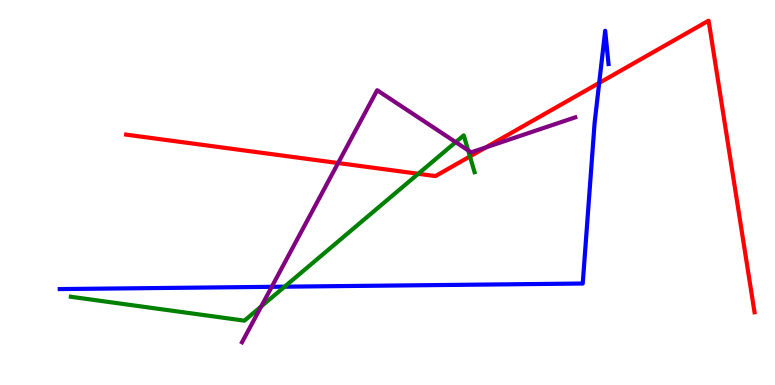[{'lines': ['blue', 'red'], 'intersections': [{'x': 7.73, 'y': 7.85}]}, {'lines': ['green', 'red'], 'intersections': [{'x': 5.4, 'y': 5.49}, {'x': 6.06, 'y': 5.94}]}, {'lines': ['purple', 'red'], 'intersections': [{'x': 4.36, 'y': 5.77}, {'x': 6.27, 'y': 6.17}]}, {'lines': ['blue', 'green'], 'intersections': [{'x': 3.67, 'y': 2.55}]}, {'lines': ['blue', 'purple'], 'intersections': [{'x': 3.51, 'y': 2.55}]}, {'lines': ['green', 'purple'], 'intersections': [{'x': 3.37, 'y': 2.04}, {'x': 5.88, 'y': 6.31}, {'x': 6.04, 'y': 6.09}]}]